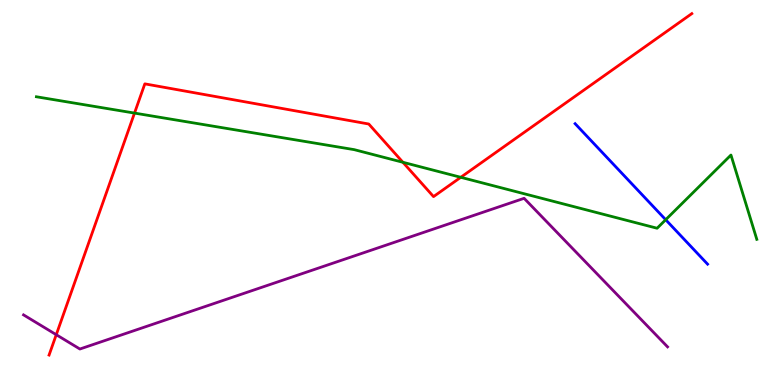[{'lines': ['blue', 'red'], 'intersections': []}, {'lines': ['green', 'red'], 'intersections': [{'x': 1.74, 'y': 7.06}, {'x': 5.2, 'y': 5.78}, {'x': 5.95, 'y': 5.39}]}, {'lines': ['purple', 'red'], 'intersections': [{'x': 0.726, 'y': 1.31}]}, {'lines': ['blue', 'green'], 'intersections': [{'x': 8.59, 'y': 4.29}]}, {'lines': ['blue', 'purple'], 'intersections': []}, {'lines': ['green', 'purple'], 'intersections': []}]